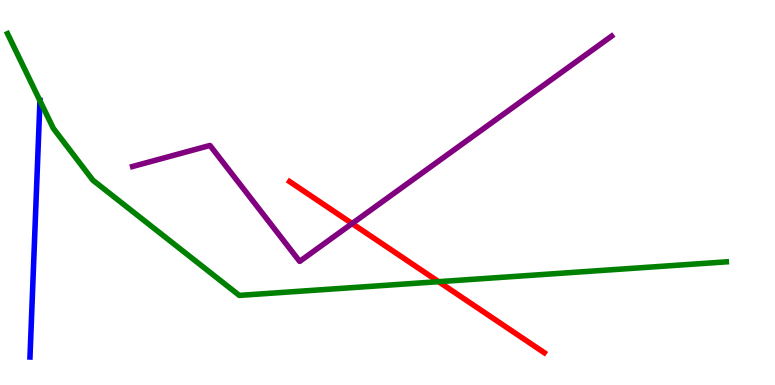[{'lines': ['blue', 'red'], 'intersections': []}, {'lines': ['green', 'red'], 'intersections': [{'x': 5.66, 'y': 2.68}]}, {'lines': ['purple', 'red'], 'intersections': [{'x': 4.54, 'y': 4.19}]}, {'lines': ['blue', 'green'], 'intersections': [{'x': 0.516, 'y': 7.38}]}, {'lines': ['blue', 'purple'], 'intersections': []}, {'lines': ['green', 'purple'], 'intersections': []}]